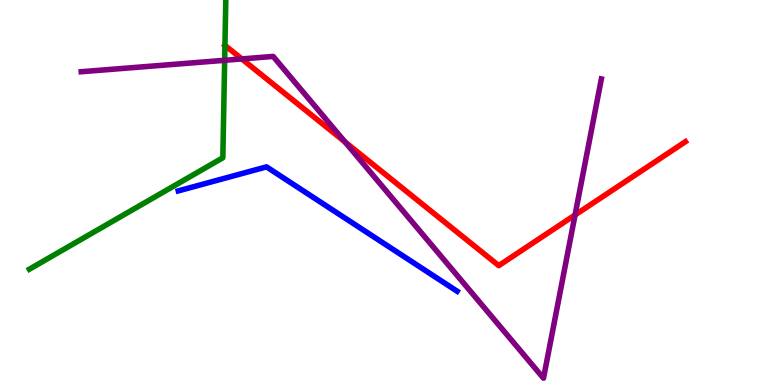[{'lines': ['blue', 'red'], 'intersections': []}, {'lines': ['green', 'red'], 'intersections': [{'x': 2.9, 'y': 8.82}]}, {'lines': ['purple', 'red'], 'intersections': [{'x': 3.12, 'y': 8.47}, {'x': 4.45, 'y': 6.31}, {'x': 7.42, 'y': 4.42}]}, {'lines': ['blue', 'green'], 'intersections': []}, {'lines': ['blue', 'purple'], 'intersections': []}, {'lines': ['green', 'purple'], 'intersections': [{'x': 2.9, 'y': 8.43}]}]